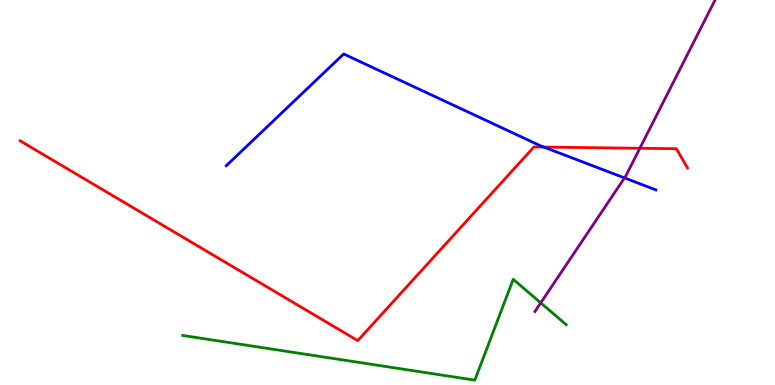[{'lines': ['blue', 'red'], 'intersections': [{'x': 7.02, 'y': 6.18}]}, {'lines': ['green', 'red'], 'intersections': []}, {'lines': ['purple', 'red'], 'intersections': [{'x': 8.26, 'y': 6.15}]}, {'lines': ['blue', 'green'], 'intersections': []}, {'lines': ['blue', 'purple'], 'intersections': [{'x': 8.06, 'y': 5.38}]}, {'lines': ['green', 'purple'], 'intersections': [{'x': 6.98, 'y': 2.13}]}]